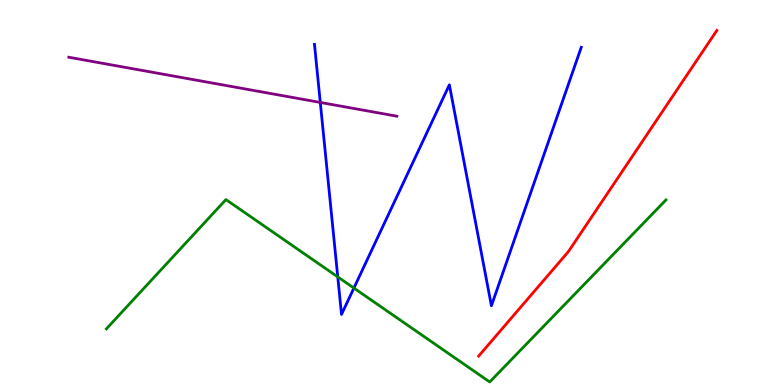[{'lines': ['blue', 'red'], 'intersections': []}, {'lines': ['green', 'red'], 'intersections': []}, {'lines': ['purple', 'red'], 'intersections': []}, {'lines': ['blue', 'green'], 'intersections': [{'x': 4.36, 'y': 2.81}, {'x': 4.57, 'y': 2.52}]}, {'lines': ['blue', 'purple'], 'intersections': [{'x': 4.13, 'y': 7.34}]}, {'lines': ['green', 'purple'], 'intersections': []}]